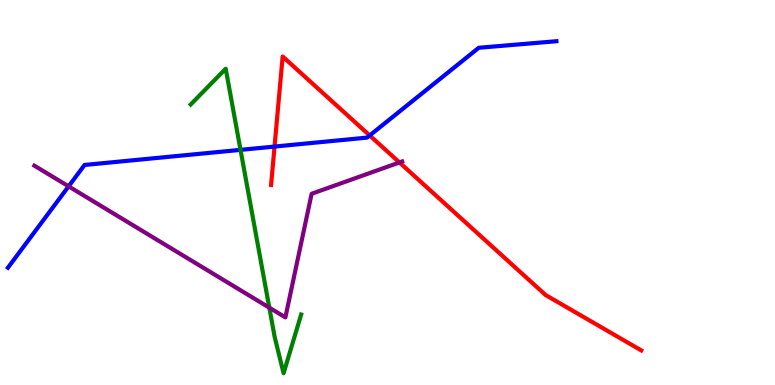[{'lines': ['blue', 'red'], 'intersections': [{'x': 3.54, 'y': 6.19}, {'x': 4.77, 'y': 6.48}]}, {'lines': ['green', 'red'], 'intersections': []}, {'lines': ['purple', 'red'], 'intersections': [{'x': 5.15, 'y': 5.78}]}, {'lines': ['blue', 'green'], 'intersections': [{'x': 3.1, 'y': 6.11}]}, {'lines': ['blue', 'purple'], 'intersections': [{'x': 0.885, 'y': 5.16}]}, {'lines': ['green', 'purple'], 'intersections': [{'x': 3.48, 'y': 2.01}]}]